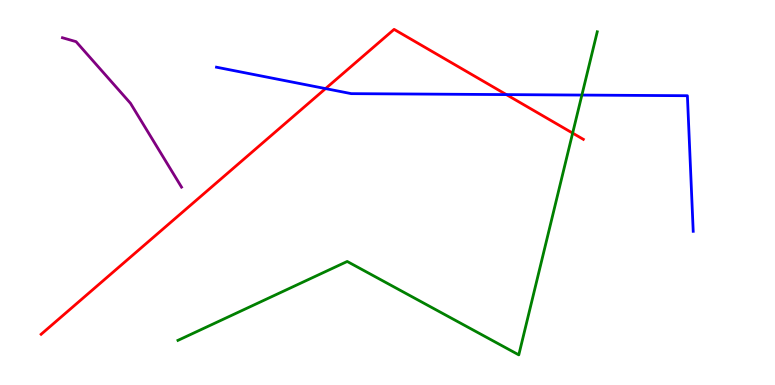[{'lines': ['blue', 'red'], 'intersections': [{'x': 4.2, 'y': 7.7}, {'x': 6.53, 'y': 7.54}]}, {'lines': ['green', 'red'], 'intersections': [{'x': 7.39, 'y': 6.54}]}, {'lines': ['purple', 'red'], 'intersections': []}, {'lines': ['blue', 'green'], 'intersections': [{'x': 7.51, 'y': 7.53}]}, {'lines': ['blue', 'purple'], 'intersections': []}, {'lines': ['green', 'purple'], 'intersections': []}]